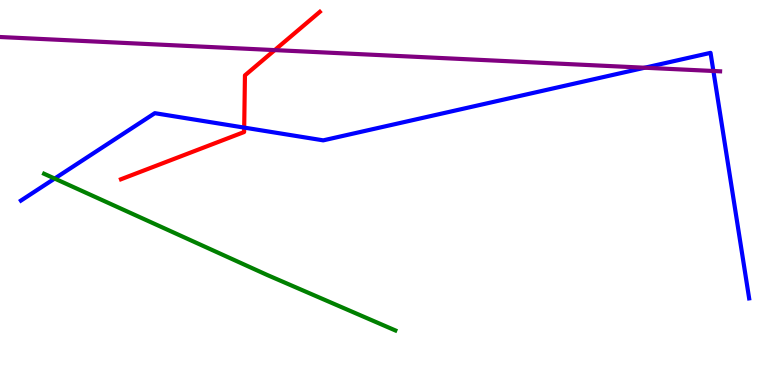[{'lines': ['blue', 'red'], 'intersections': [{'x': 3.15, 'y': 6.69}]}, {'lines': ['green', 'red'], 'intersections': []}, {'lines': ['purple', 'red'], 'intersections': [{'x': 3.54, 'y': 8.7}]}, {'lines': ['blue', 'green'], 'intersections': [{'x': 0.705, 'y': 5.36}]}, {'lines': ['blue', 'purple'], 'intersections': [{'x': 8.32, 'y': 8.24}, {'x': 9.21, 'y': 8.16}]}, {'lines': ['green', 'purple'], 'intersections': []}]